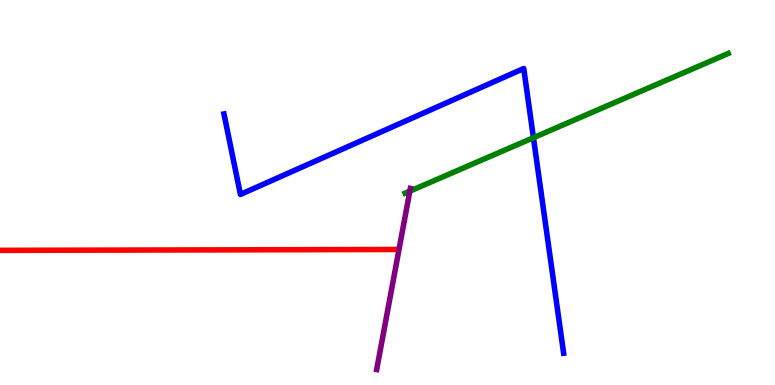[{'lines': ['blue', 'red'], 'intersections': []}, {'lines': ['green', 'red'], 'intersections': []}, {'lines': ['purple', 'red'], 'intersections': []}, {'lines': ['blue', 'green'], 'intersections': [{'x': 6.88, 'y': 6.42}]}, {'lines': ['blue', 'purple'], 'intersections': []}, {'lines': ['green', 'purple'], 'intersections': [{'x': 5.29, 'y': 5.04}]}]